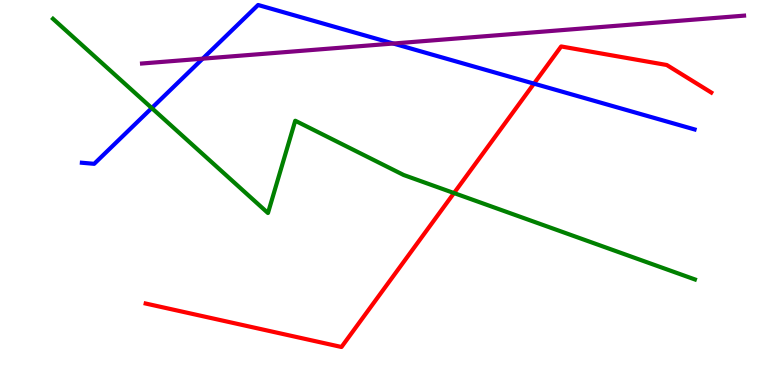[{'lines': ['blue', 'red'], 'intersections': [{'x': 6.89, 'y': 7.83}]}, {'lines': ['green', 'red'], 'intersections': [{'x': 5.86, 'y': 4.99}]}, {'lines': ['purple', 'red'], 'intersections': []}, {'lines': ['blue', 'green'], 'intersections': [{'x': 1.96, 'y': 7.19}]}, {'lines': ['blue', 'purple'], 'intersections': [{'x': 2.62, 'y': 8.48}, {'x': 5.07, 'y': 8.87}]}, {'lines': ['green', 'purple'], 'intersections': []}]